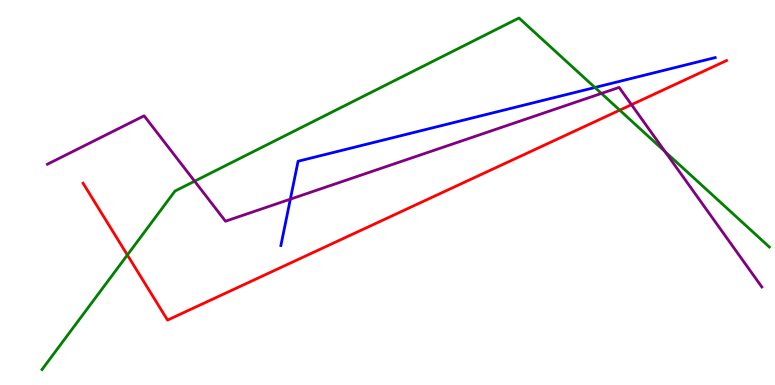[{'lines': ['blue', 'red'], 'intersections': []}, {'lines': ['green', 'red'], 'intersections': [{'x': 1.64, 'y': 3.38}, {'x': 8.0, 'y': 7.14}]}, {'lines': ['purple', 'red'], 'intersections': [{'x': 8.15, 'y': 7.28}]}, {'lines': ['blue', 'green'], 'intersections': [{'x': 7.68, 'y': 7.73}]}, {'lines': ['blue', 'purple'], 'intersections': [{'x': 3.75, 'y': 4.83}]}, {'lines': ['green', 'purple'], 'intersections': [{'x': 2.51, 'y': 5.29}, {'x': 7.76, 'y': 7.57}, {'x': 8.58, 'y': 6.06}]}]